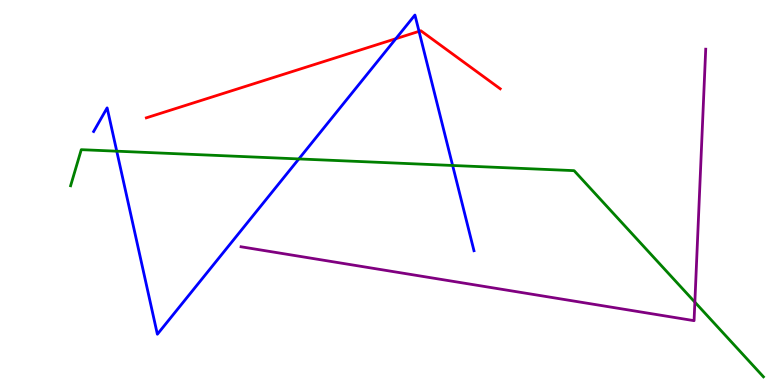[{'lines': ['blue', 'red'], 'intersections': [{'x': 5.11, 'y': 8.99}, {'x': 5.41, 'y': 9.19}]}, {'lines': ['green', 'red'], 'intersections': []}, {'lines': ['purple', 'red'], 'intersections': []}, {'lines': ['blue', 'green'], 'intersections': [{'x': 1.51, 'y': 6.07}, {'x': 3.86, 'y': 5.87}, {'x': 5.84, 'y': 5.7}]}, {'lines': ['blue', 'purple'], 'intersections': []}, {'lines': ['green', 'purple'], 'intersections': [{'x': 8.97, 'y': 2.15}]}]